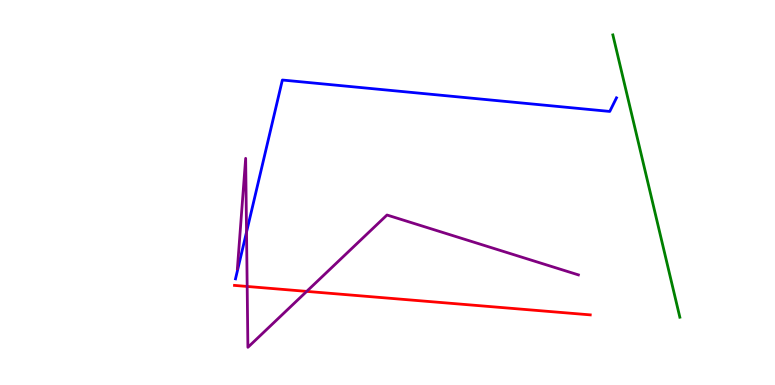[{'lines': ['blue', 'red'], 'intersections': []}, {'lines': ['green', 'red'], 'intersections': []}, {'lines': ['purple', 'red'], 'intersections': [{'x': 3.19, 'y': 2.56}, {'x': 3.96, 'y': 2.43}]}, {'lines': ['blue', 'green'], 'intersections': []}, {'lines': ['blue', 'purple'], 'intersections': [{'x': 3.18, 'y': 3.97}]}, {'lines': ['green', 'purple'], 'intersections': []}]